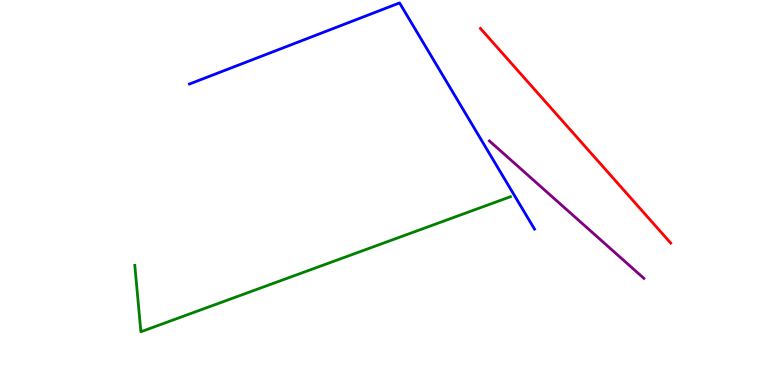[{'lines': ['blue', 'red'], 'intersections': []}, {'lines': ['green', 'red'], 'intersections': []}, {'lines': ['purple', 'red'], 'intersections': []}, {'lines': ['blue', 'green'], 'intersections': []}, {'lines': ['blue', 'purple'], 'intersections': []}, {'lines': ['green', 'purple'], 'intersections': []}]